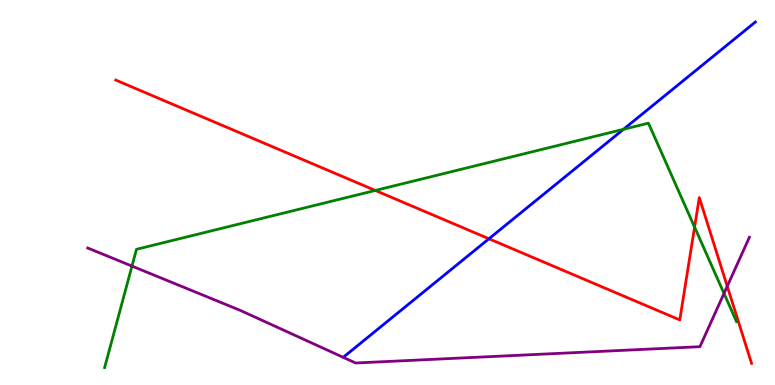[{'lines': ['blue', 'red'], 'intersections': [{'x': 6.31, 'y': 3.8}]}, {'lines': ['green', 'red'], 'intersections': [{'x': 4.84, 'y': 5.05}, {'x': 8.96, 'y': 4.1}]}, {'lines': ['purple', 'red'], 'intersections': [{'x': 9.38, 'y': 2.56}]}, {'lines': ['blue', 'green'], 'intersections': [{'x': 8.05, 'y': 6.64}]}, {'lines': ['blue', 'purple'], 'intersections': []}, {'lines': ['green', 'purple'], 'intersections': [{'x': 1.7, 'y': 3.09}, {'x': 9.34, 'y': 2.38}]}]